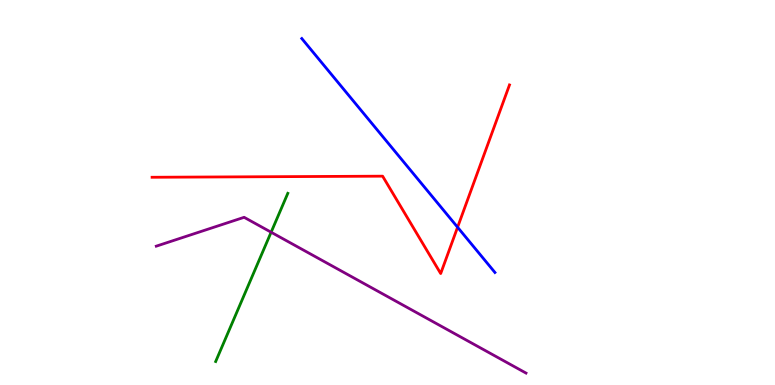[{'lines': ['blue', 'red'], 'intersections': [{'x': 5.9, 'y': 4.1}]}, {'lines': ['green', 'red'], 'intersections': []}, {'lines': ['purple', 'red'], 'intersections': []}, {'lines': ['blue', 'green'], 'intersections': []}, {'lines': ['blue', 'purple'], 'intersections': []}, {'lines': ['green', 'purple'], 'intersections': [{'x': 3.5, 'y': 3.97}]}]